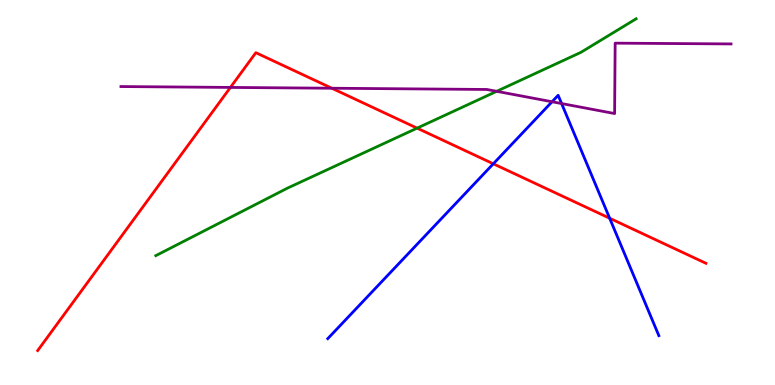[{'lines': ['blue', 'red'], 'intersections': [{'x': 6.37, 'y': 5.75}, {'x': 7.87, 'y': 4.33}]}, {'lines': ['green', 'red'], 'intersections': [{'x': 5.38, 'y': 6.67}]}, {'lines': ['purple', 'red'], 'intersections': [{'x': 2.97, 'y': 7.73}, {'x': 4.28, 'y': 7.71}]}, {'lines': ['blue', 'green'], 'intersections': []}, {'lines': ['blue', 'purple'], 'intersections': [{'x': 7.12, 'y': 7.36}, {'x': 7.25, 'y': 7.31}]}, {'lines': ['green', 'purple'], 'intersections': [{'x': 6.41, 'y': 7.63}]}]